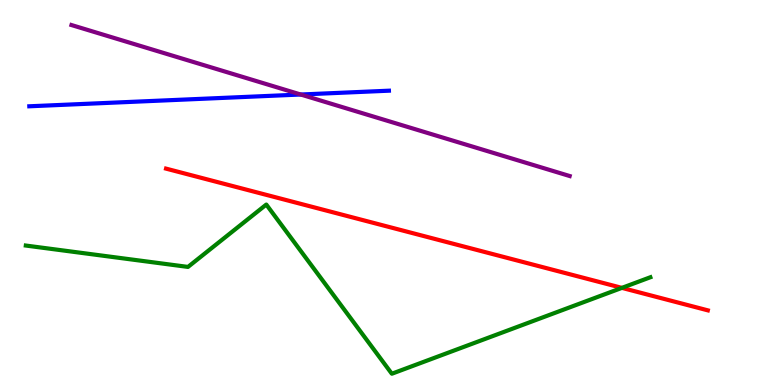[{'lines': ['blue', 'red'], 'intersections': []}, {'lines': ['green', 'red'], 'intersections': [{'x': 8.02, 'y': 2.52}]}, {'lines': ['purple', 'red'], 'intersections': []}, {'lines': ['blue', 'green'], 'intersections': []}, {'lines': ['blue', 'purple'], 'intersections': [{'x': 3.88, 'y': 7.54}]}, {'lines': ['green', 'purple'], 'intersections': []}]